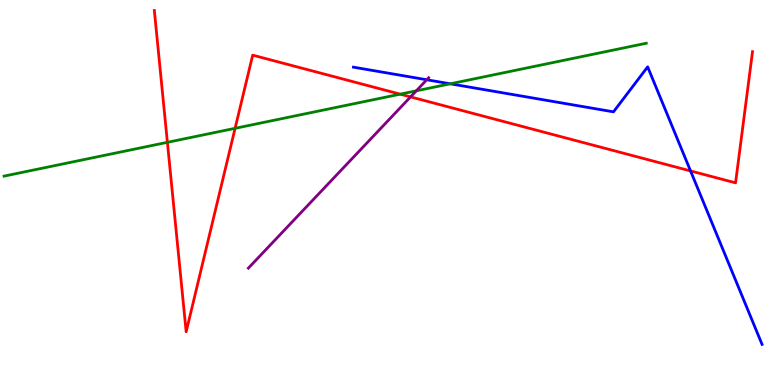[{'lines': ['blue', 'red'], 'intersections': [{'x': 8.91, 'y': 5.56}]}, {'lines': ['green', 'red'], 'intersections': [{'x': 2.16, 'y': 6.3}, {'x': 3.03, 'y': 6.67}, {'x': 5.16, 'y': 7.55}]}, {'lines': ['purple', 'red'], 'intersections': [{'x': 5.3, 'y': 7.48}]}, {'lines': ['blue', 'green'], 'intersections': [{'x': 5.81, 'y': 7.82}]}, {'lines': ['blue', 'purple'], 'intersections': [{'x': 5.51, 'y': 7.93}]}, {'lines': ['green', 'purple'], 'intersections': [{'x': 5.37, 'y': 7.64}]}]